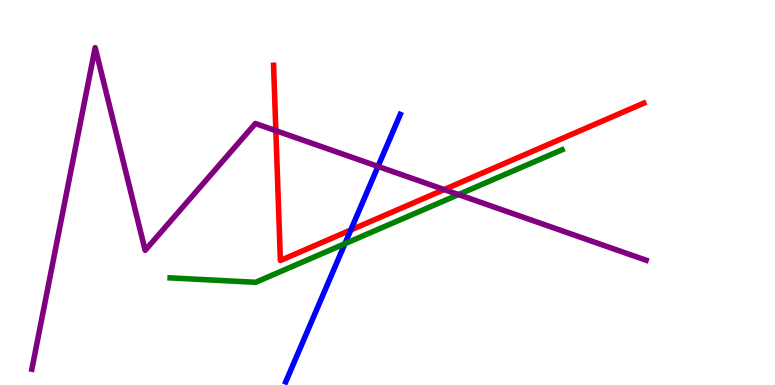[{'lines': ['blue', 'red'], 'intersections': [{'x': 4.53, 'y': 4.03}]}, {'lines': ['green', 'red'], 'intersections': []}, {'lines': ['purple', 'red'], 'intersections': [{'x': 3.56, 'y': 6.61}, {'x': 5.73, 'y': 5.08}]}, {'lines': ['blue', 'green'], 'intersections': [{'x': 4.45, 'y': 3.67}]}, {'lines': ['blue', 'purple'], 'intersections': [{'x': 4.88, 'y': 5.68}]}, {'lines': ['green', 'purple'], 'intersections': [{'x': 5.92, 'y': 4.95}]}]